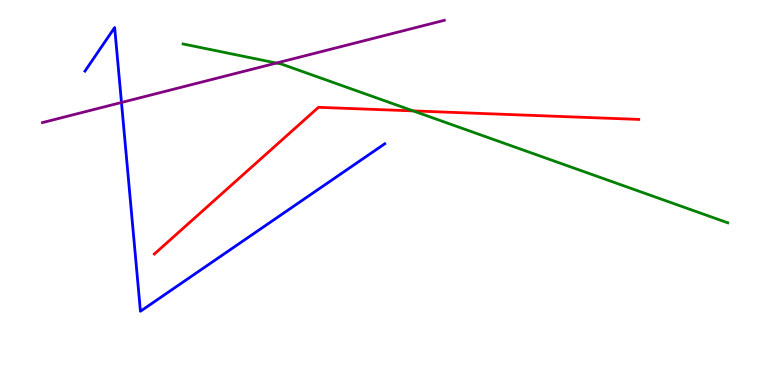[{'lines': ['blue', 'red'], 'intersections': []}, {'lines': ['green', 'red'], 'intersections': [{'x': 5.33, 'y': 7.12}]}, {'lines': ['purple', 'red'], 'intersections': []}, {'lines': ['blue', 'green'], 'intersections': []}, {'lines': ['blue', 'purple'], 'intersections': [{'x': 1.57, 'y': 7.34}]}, {'lines': ['green', 'purple'], 'intersections': [{'x': 3.57, 'y': 8.36}]}]